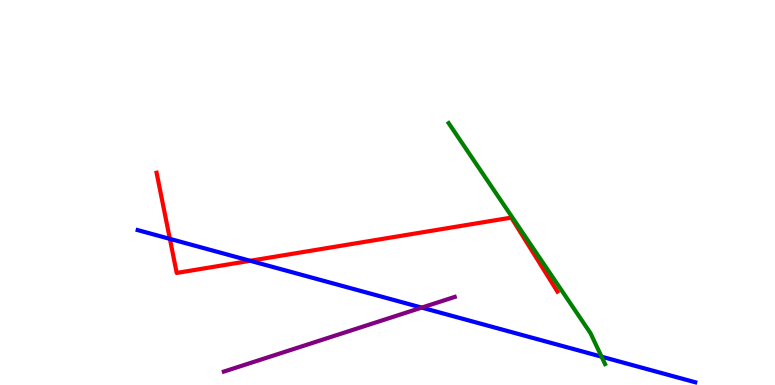[{'lines': ['blue', 'red'], 'intersections': [{'x': 2.19, 'y': 3.8}, {'x': 3.23, 'y': 3.23}]}, {'lines': ['green', 'red'], 'intersections': []}, {'lines': ['purple', 'red'], 'intersections': []}, {'lines': ['blue', 'green'], 'intersections': [{'x': 7.76, 'y': 0.735}]}, {'lines': ['blue', 'purple'], 'intersections': [{'x': 5.44, 'y': 2.01}]}, {'lines': ['green', 'purple'], 'intersections': []}]